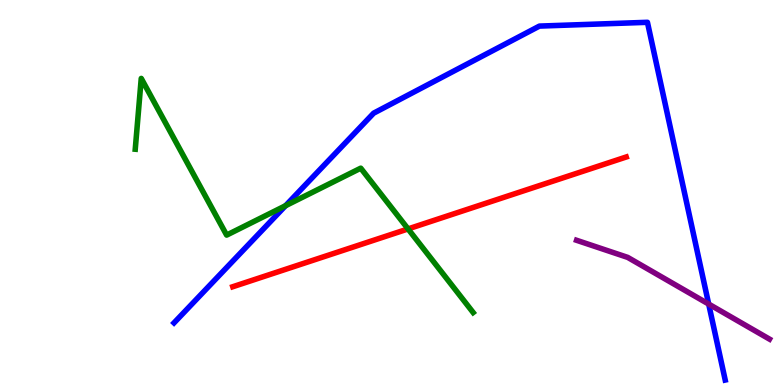[{'lines': ['blue', 'red'], 'intersections': []}, {'lines': ['green', 'red'], 'intersections': [{'x': 5.27, 'y': 4.05}]}, {'lines': ['purple', 'red'], 'intersections': []}, {'lines': ['blue', 'green'], 'intersections': [{'x': 3.68, 'y': 4.66}]}, {'lines': ['blue', 'purple'], 'intersections': [{'x': 9.14, 'y': 2.1}]}, {'lines': ['green', 'purple'], 'intersections': []}]